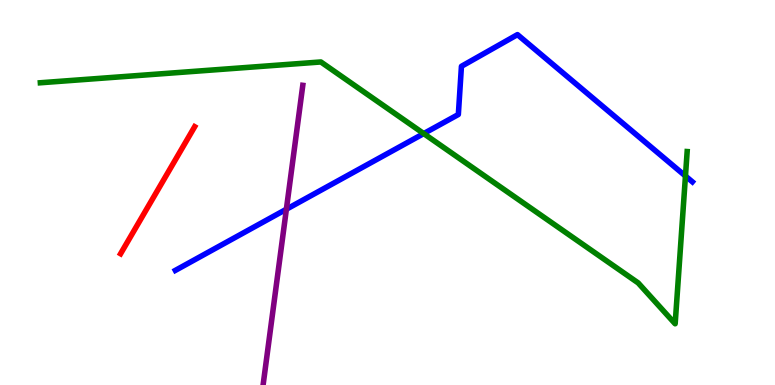[{'lines': ['blue', 'red'], 'intersections': []}, {'lines': ['green', 'red'], 'intersections': []}, {'lines': ['purple', 'red'], 'intersections': []}, {'lines': ['blue', 'green'], 'intersections': [{'x': 5.47, 'y': 6.53}, {'x': 8.84, 'y': 5.43}]}, {'lines': ['blue', 'purple'], 'intersections': [{'x': 3.7, 'y': 4.57}]}, {'lines': ['green', 'purple'], 'intersections': []}]